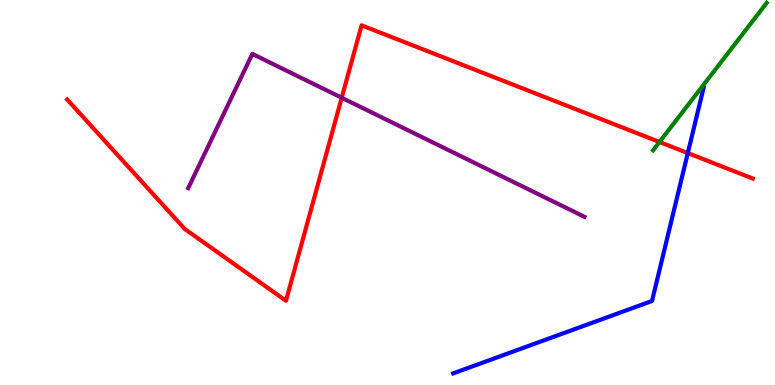[{'lines': ['blue', 'red'], 'intersections': [{'x': 8.87, 'y': 6.02}]}, {'lines': ['green', 'red'], 'intersections': [{'x': 8.51, 'y': 6.31}]}, {'lines': ['purple', 'red'], 'intersections': [{'x': 4.41, 'y': 7.46}]}, {'lines': ['blue', 'green'], 'intersections': []}, {'lines': ['blue', 'purple'], 'intersections': []}, {'lines': ['green', 'purple'], 'intersections': []}]